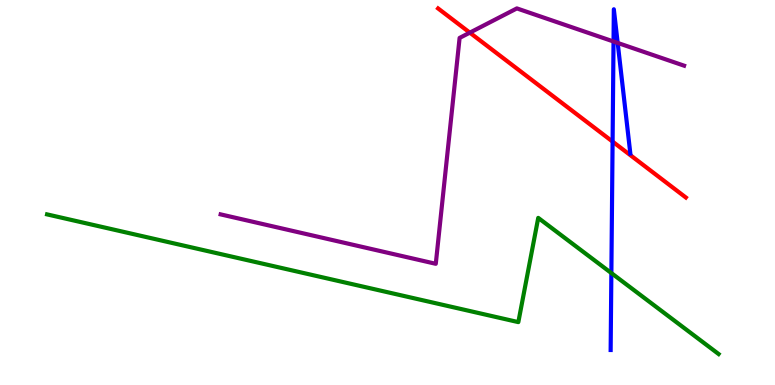[{'lines': ['blue', 'red'], 'intersections': [{'x': 7.9, 'y': 6.32}]}, {'lines': ['green', 'red'], 'intersections': []}, {'lines': ['purple', 'red'], 'intersections': [{'x': 6.06, 'y': 9.15}]}, {'lines': ['blue', 'green'], 'intersections': [{'x': 7.89, 'y': 2.91}]}, {'lines': ['blue', 'purple'], 'intersections': [{'x': 7.92, 'y': 8.92}, {'x': 7.97, 'y': 8.88}]}, {'lines': ['green', 'purple'], 'intersections': []}]